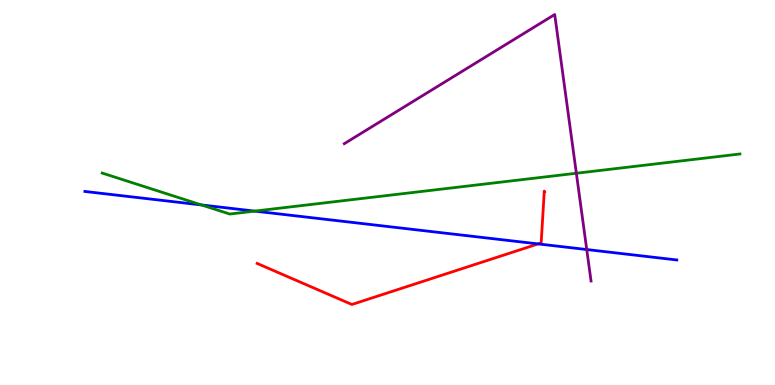[{'lines': ['blue', 'red'], 'intersections': [{'x': 6.94, 'y': 3.66}]}, {'lines': ['green', 'red'], 'intersections': []}, {'lines': ['purple', 'red'], 'intersections': []}, {'lines': ['blue', 'green'], 'intersections': [{'x': 2.6, 'y': 4.68}, {'x': 3.29, 'y': 4.52}]}, {'lines': ['blue', 'purple'], 'intersections': [{'x': 7.57, 'y': 3.52}]}, {'lines': ['green', 'purple'], 'intersections': [{'x': 7.44, 'y': 5.5}]}]